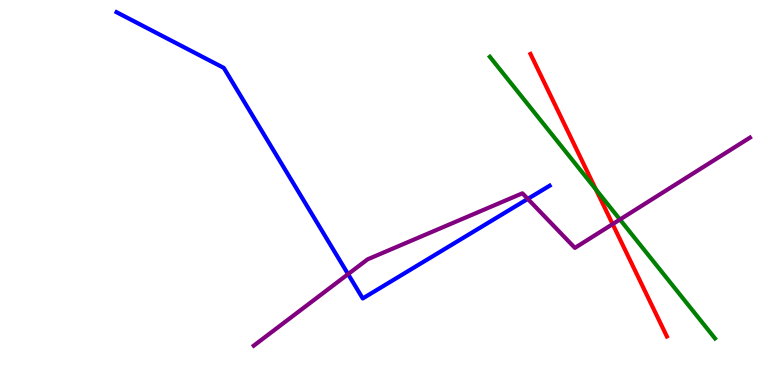[{'lines': ['blue', 'red'], 'intersections': []}, {'lines': ['green', 'red'], 'intersections': [{'x': 7.69, 'y': 5.08}]}, {'lines': ['purple', 'red'], 'intersections': [{'x': 7.91, 'y': 4.18}]}, {'lines': ['blue', 'green'], 'intersections': []}, {'lines': ['blue', 'purple'], 'intersections': [{'x': 4.49, 'y': 2.88}, {'x': 6.81, 'y': 4.83}]}, {'lines': ['green', 'purple'], 'intersections': [{'x': 8.0, 'y': 4.3}]}]